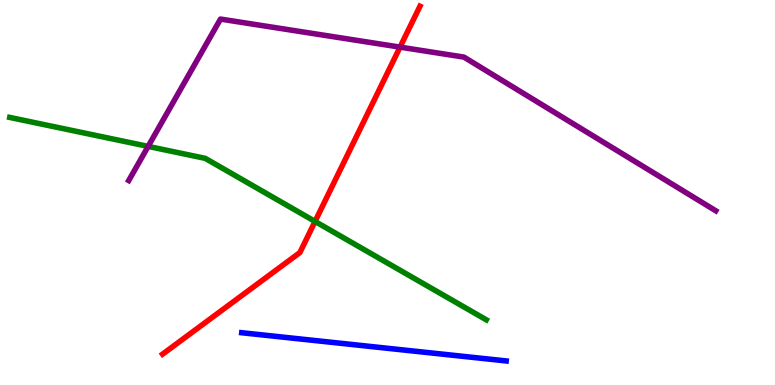[{'lines': ['blue', 'red'], 'intersections': []}, {'lines': ['green', 'red'], 'intersections': [{'x': 4.07, 'y': 4.25}]}, {'lines': ['purple', 'red'], 'intersections': [{'x': 5.16, 'y': 8.78}]}, {'lines': ['blue', 'green'], 'intersections': []}, {'lines': ['blue', 'purple'], 'intersections': []}, {'lines': ['green', 'purple'], 'intersections': [{'x': 1.91, 'y': 6.2}]}]